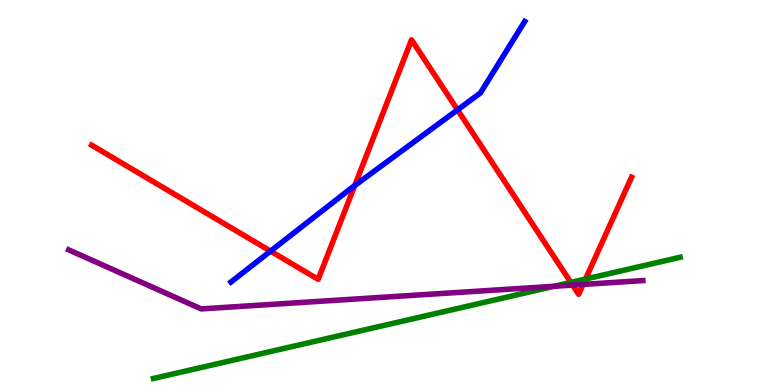[{'lines': ['blue', 'red'], 'intersections': [{'x': 3.49, 'y': 3.48}, {'x': 4.58, 'y': 5.18}, {'x': 5.9, 'y': 7.15}]}, {'lines': ['green', 'red'], 'intersections': [{'x': 7.37, 'y': 2.66}, {'x': 7.56, 'y': 2.75}]}, {'lines': ['purple', 'red'], 'intersections': [{'x': 7.39, 'y': 2.59}, {'x': 7.52, 'y': 2.61}]}, {'lines': ['blue', 'green'], 'intersections': []}, {'lines': ['blue', 'purple'], 'intersections': []}, {'lines': ['green', 'purple'], 'intersections': [{'x': 7.15, 'y': 2.56}]}]